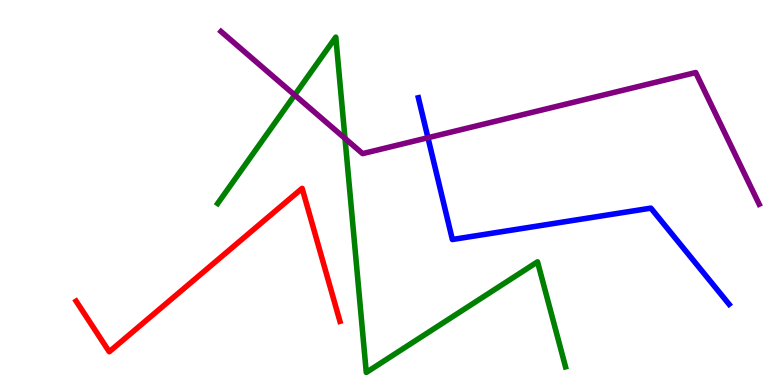[{'lines': ['blue', 'red'], 'intersections': []}, {'lines': ['green', 'red'], 'intersections': []}, {'lines': ['purple', 'red'], 'intersections': []}, {'lines': ['blue', 'green'], 'intersections': []}, {'lines': ['blue', 'purple'], 'intersections': [{'x': 5.52, 'y': 6.42}]}, {'lines': ['green', 'purple'], 'intersections': [{'x': 3.8, 'y': 7.53}, {'x': 4.45, 'y': 6.4}]}]